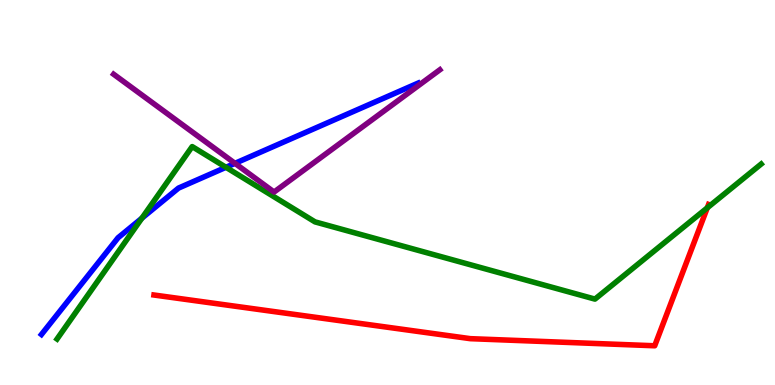[{'lines': ['blue', 'red'], 'intersections': []}, {'lines': ['green', 'red'], 'intersections': [{'x': 9.13, 'y': 4.6}]}, {'lines': ['purple', 'red'], 'intersections': []}, {'lines': ['blue', 'green'], 'intersections': [{'x': 1.83, 'y': 4.33}, {'x': 2.92, 'y': 5.65}]}, {'lines': ['blue', 'purple'], 'intersections': [{'x': 3.03, 'y': 5.76}]}, {'lines': ['green', 'purple'], 'intersections': []}]